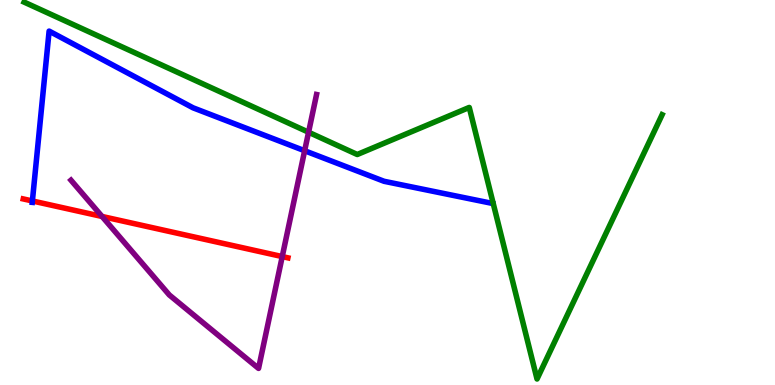[{'lines': ['blue', 'red'], 'intersections': [{'x': 0.418, 'y': 4.78}]}, {'lines': ['green', 'red'], 'intersections': []}, {'lines': ['purple', 'red'], 'intersections': [{'x': 1.32, 'y': 4.38}, {'x': 3.64, 'y': 3.34}]}, {'lines': ['blue', 'green'], 'intersections': []}, {'lines': ['blue', 'purple'], 'intersections': [{'x': 3.93, 'y': 6.08}]}, {'lines': ['green', 'purple'], 'intersections': [{'x': 3.98, 'y': 6.57}]}]